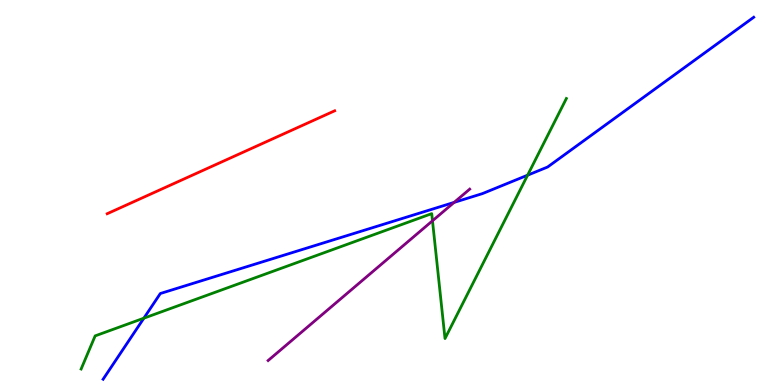[{'lines': ['blue', 'red'], 'intersections': []}, {'lines': ['green', 'red'], 'intersections': []}, {'lines': ['purple', 'red'], 'intersections': []}, {'lines': ['blue', 'green'], 'intersections': [{'x': 1.86, 'y': 1.74}, {'x': 6.81, 'y': 5.45}]}, {'lines': ['blue', 'purple'], 'intersections': [{'x': 5.86, 'y': 4.74}]}, {'lines': ['green', 'purple'], 'intersections': [{'x': 5.58, 'y': 4.27}]}]